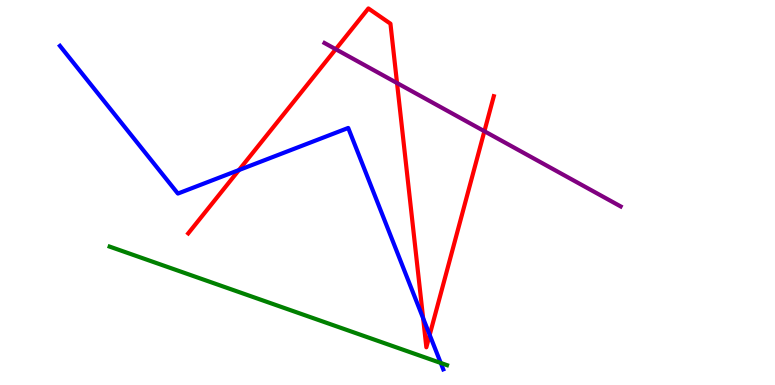[{'lines': ['blue', 'red'], 'intersections': [{'x': 3.08, 'y': 5.58}, {'x': 5.46, 'y': 1.73}, {'x': 5.54, 'y': 1.3}]}, {'lines': ['green', 'red'], 'intersections': []}, {'lines': ['purple', 'red'], 'intersections': [{'x': 4.33, 'y': 8.72}, {'x': 5.12, 'y': 7.84}, {'x': 6.25, 'y': 6.59}]}, {'lines': ['blue', 'green'], 'intersections': [{'x': 5.69, 'y': 0.572}]}, {'lines': ['blue', 'purple'], 'intersections': []}, {'lines': ['green', 'purple'], 'intersections': []}]